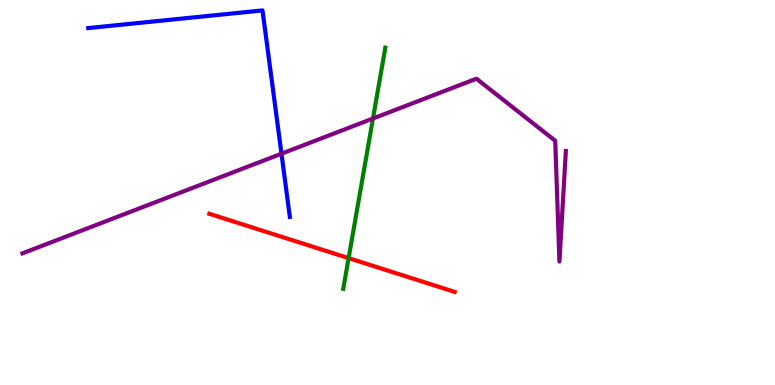[{'lines': ['blue', 'red'], 'intersections': []}, {'lines': ['green', 'red'], 'intersections': [{'x': 4.5, 'y': 3.3}]}, {'lines': ['purple', 'red'], 'intersections': []}, {'lines': ['blue', 'green'], 'intersections': []}, {'lines': ['blue', 'purple'], 'intersections': [{'x': 3.63, 'y': 6.01}]}, {'lines': ['green', 'purple'], 'intersections': [{'x': 4.81, 'y': 6.92}]}]